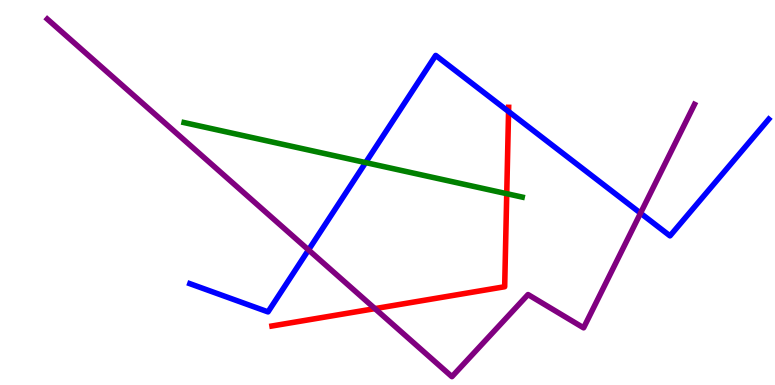[{'lines': ['blue', 'red'], 'intersections': [{'x': 6.56, 'y': 7.1}]}, {'lines': ['green', 'red'], 'intersections': [{'x': 6.54, 'y': 4.97}]}, {'lines': ['purple', 'red'], 'intersections': [{'x': 4.84, 'y': 1.98}]}, {'lines': ['blue', 'green'], 'intersections': [{'x': 4.72, 'y': 5.78}]}, {'lines': ['blue', 'purple'], 'intersections': [{'x': 3.98, 'y': 3.51}, {'x': 8.26, 'y': 4.46}]}, {'lines': ['green', 'purple'], 'intersections': []}]